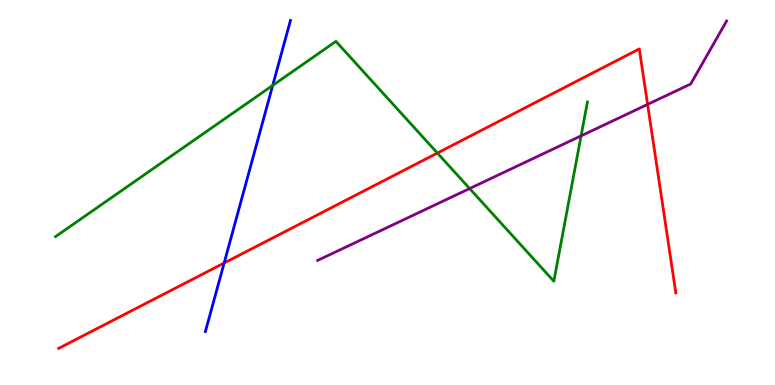[{'lines': ['blue', 'red'], 'intersections': [{'x': 2.89, 'y': 3.17}]}, {'lines': ['green', 'red'], 'intersections': [{'x': 5.64, 'y': 6.02}]}, {'lines': ['purple', 'red'], 'intersections': [{'x': 8.36, 'y': 7.29}]}, {'lines': ['blue', 'green'], 'intersections': [{'x': 3.52, 'y': 7.78}]}, {'lines': ['blue', 'purple'], 'intersections': []}, {'lines': ['green', 'purple'], 'intersections': [{'x': 6.06, 'y': 5.1}, {'x': 7.5, 'y': 6.47}]}]